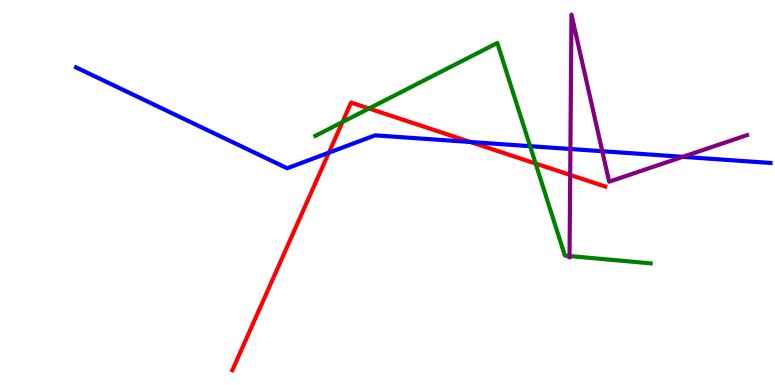[{'lines': ['blue', 'red'], 'intersections': [{'x': 4.24, 'y': 6.03}, {'x': 6.07, 'y': 6.31}]}, {'lines': ['green', 'red'], 'intersections': [{'x': 4.42, 'y': 6.83}, {'x': 4.76, 'y': 7.18}, {'x': 6.91, 'y': 5.75}]}, {'lines': ['purple', 'red'], 'intersections': [{'x': 7.36, 'y': 5.46}]}, {'lines': ['blue', 'green'], 'intersections': [{'x': 6.84, 'y': 6.2}]}, {'lines': ['blue', 'purple'], 'intersections': [{'x': 7.36, 'y': 6.13}, {'x': 7.77, 'y': 6.07}, {'x': 8.81, 'y': 5.93}]}, {'lines': ['green', 'purple'], 'intersections': [{'x': 7.35, 'y': 3.35}]}]